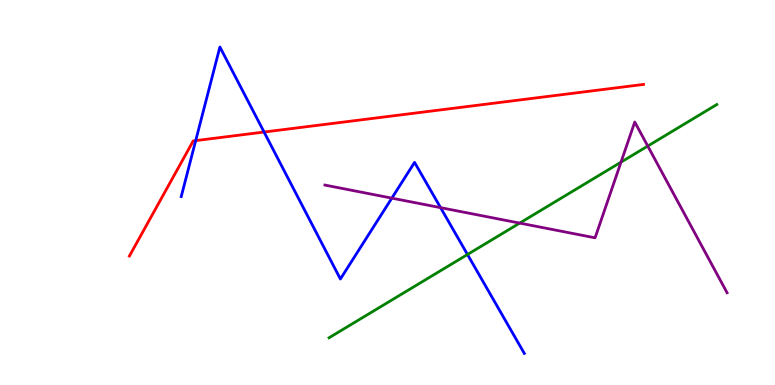[{'lines': ['blue', 'red'], 'intersections': [{'x': 2.53, 'y': 6.35}, {'x': 3.41, 'y': 6.57}]}, {'lines': ['green', 'red'], 'intersections': []}, {'lines': ['purple', 'red'], 'intersections': []}, {'lines': ['blue', 'green'], 'intersections': [{'x': 6.03, 'y': 3.39}]}, {'lines': ['blue', 'purple'], 'intersections': [{'x': 5.06, 'y': 4.85}, {'x': 5.68, 'y': 4.61}]}, {'lines': ['green', 'purple'], 'intersections': [{'x': 6.71, 'y': 4.21}, {'x': 8.01, 'y': 5.79}, {'x': 8.36, 'y': 6.21}]}]